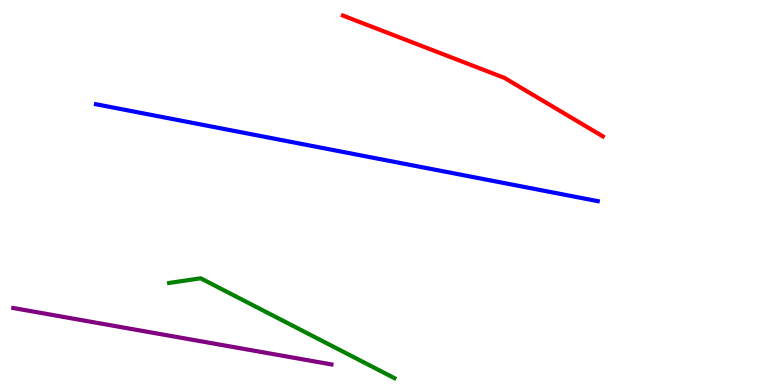[{'lines': ['blue', 'red'], 'intersections': []}, {'lines': ['green', 'red'], 'intersections': []}, {'lines': ['purple', 'red'], 'intersections': []}, {'lines': ['blue', 'green'], 'intersections': []}, {'lines': ['blue', 'purple'], 'intersections': []}, {'lines': ['green', 'purple'], 'intersections': []}]